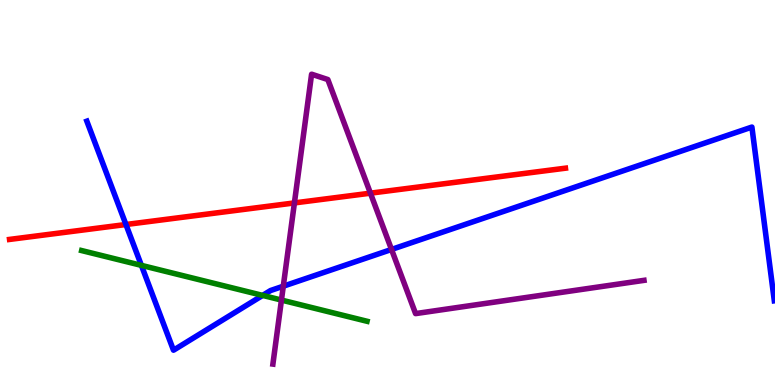[{'lines': ['blue', 'red'], 'intersections': [{'x': 1.62, 'y': 4.17}]}, {'lines': ['green', 'red'], 'intersections': []}, {'lines': ['purple', 'red'], 'intersections': [{'x': 3.8, 'y': 4.73}, {'x': 4.78, 'y': 4.98}]}, {'lines': ['blue', 'green'], 'intersections': [{'x': 1.82, 'y': 3.11}, {'x': 3.39, 'y': 2.33}]}, {'lines': ['blue', 'purple'], 'intersections': [{'x': 3.66, 'y': 2.57}, {'x': 5.05, 'y': 3.52}]}, {'lines': ['green', 'purple'], 'intersections': [{'x': 3.63, 'y': 2.21}]}]